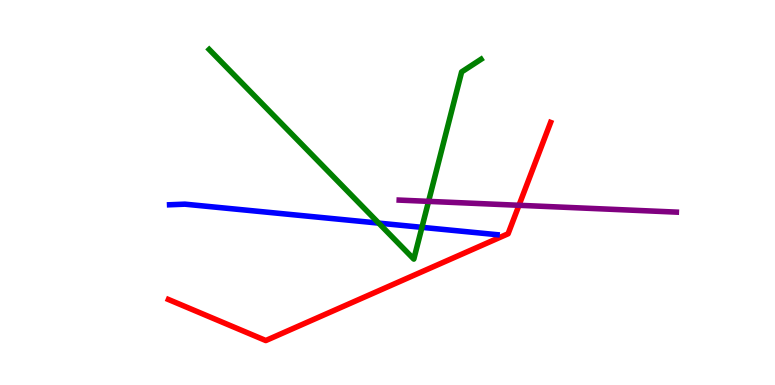[{'lines': ['blue', 'red'], 'intersections': []}, {'lines': ['green', 'red'], 'intersections': []}, {'lines': ['purple', 'red'], 'intersections': [{'x': 6.7, 'y': 4.67}]}, {'lines': ['blue', 'green'], 'intersections': [{'x': 4.89, 'y': 4.2}, {'x': 5.44, 'y': 4.1}]}, {'lines': ['blue', 'purple'], 'intersections': []}, {'lines': ['green', 'purple'], 'intersections': [{'x': 5.53, 'y': 4.77}]}]